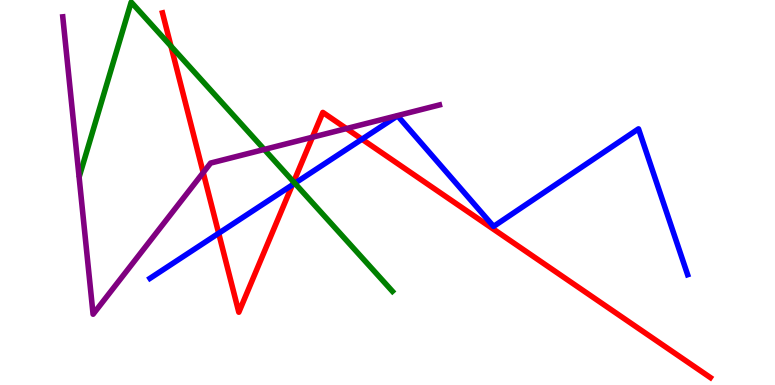[{'lines': ['blue', 'red'], 'intersections': [{'x': 2.82, 'y': 3.94}, {'x': 3.77, 'y': 5.2}, {'x': 4.67, 'y': 6.38}]}, {'lines': ['green', 'red'], 'intersections': [{'x': 2.21, 'y': 8.8}, {'x': 3.79, 'y': 5.27}]}, {'lines': ['purple', 'red'], 'intersections': [{'x': 2.62, 'y': 5.52}, {'x': 4.03, 'y': 6.44}, {'x': 4.47, 'y': 6.66}]}, {'lines': ['blue', 'green'], 'intersections': [{'x': 3.8, 'y': 5.24}]}, {'lines': ['blue', 'purple'], 'intersections': []}, {'lines': ['green', 'purple'], 'intersections': [{'x': 3.41, 'y': 6.12}]}]